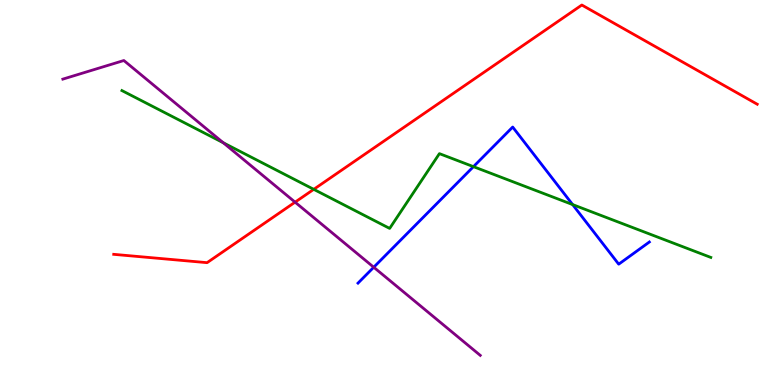[{'lines': ['blue', 'red'], 'intersections': []}, {'lines': ['green', 'red'], 'intersections': [{'x': 4.05, 'y': 5.08}]}, {'lines': ['purple', 'red'], 'intersections': [{'x': 3.81, 'y': 4.75}]}, {'lines': ['blue', 'green'], 'intersections': [{'x': 6.11, 'y': 5.67}, {'x': 7.39, 'y': 4.69}]}, {'lines': ['blue', 'purple'], 'intersections': [{'x': 4.82, 'y': 3.06}]}, {'lines': ['green', 'purple'], 'intersections': [{'x': 2.88, 'y': 6.29}]}]